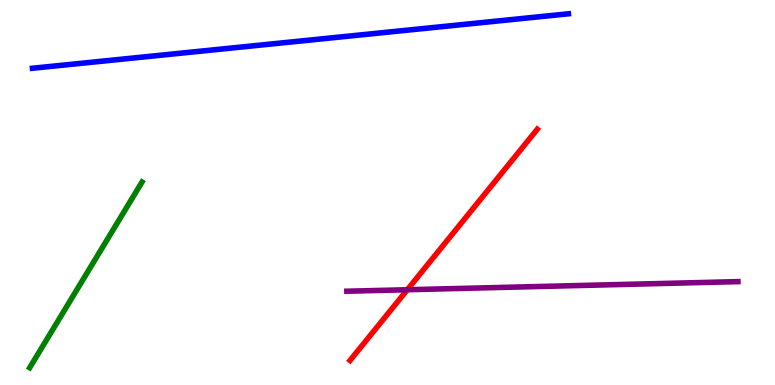[{'lines': ['blue', 'red'], 'intersections': []}, {'lines': ['green', 'red'], 'intersections': []}, {'lines': ['purple', 'red'], 'intersections': [{'x': 5.26, 'y': 2.47}]}, {'lines': ['blue', 'green'], 'intersections': []}, {'lines': ['blue', 'purple'], 'intersections': []}, {'lines': ['green', 'purple'], 'intersections': []}]